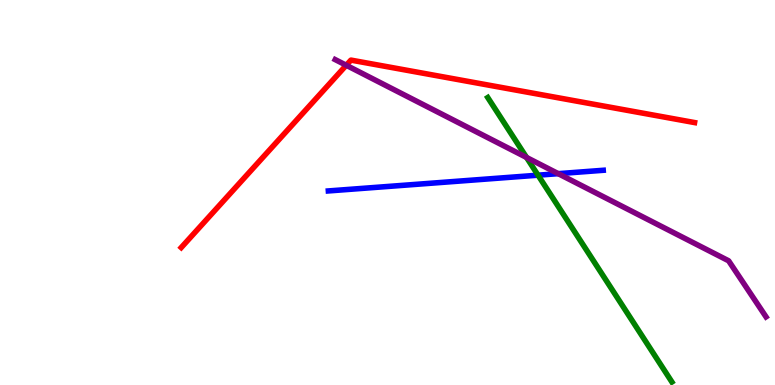[{'lines': ['blue', 'red'], 'intersections': []}, {'lines': ['green', 'red'], 'intersections': []}, {'lines': ['purple', 'red'], 'intersections': [{'x': 4.47, 'y': 8.3}]}, {'lines': ['blue', 'green'], 'intersections': [{'x': 6.94, 'y': 5.45}]}, {'lines': ['blue', 'purple'], 'intersections': [{'x': 7.2, 'y': 5.49}]}, {'lines': ['green', 'purple'], 'intersections': [{'x': 6.79, 'y': 5.91}]}]